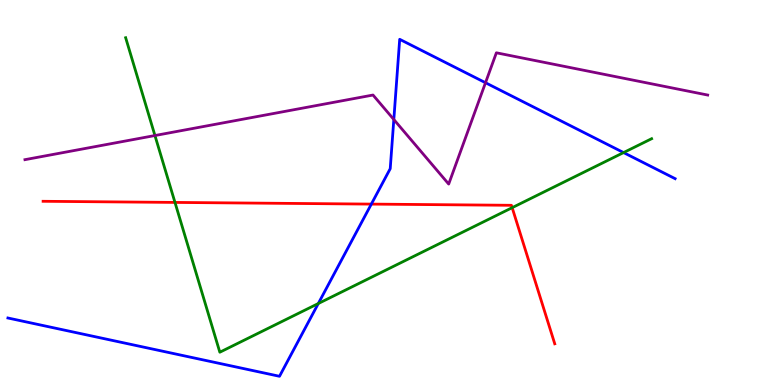[{'lines': ['blue', 'red'], 'intersections': [{'x': 4.79, 'y': 4.7}]}, {'lines': ['green', 'red'], 'intersections': [{'x': 2.26, 'y': 4.74}, {'x': 6.61, 'y': 4.61}]}, {'lines': ['purple', 'red'], 'intersections': []}, {'lines': ['blue', 'green'], 'intersections': [{'x': 4.11, 'y': 2.12}, {'x': 8.05, 'y': 6.04}]}, {'lines': ['blue', 'purple'], 'intersections': [{'x': 5.08, 'y': 6.9}, {'x': 6.26, 'y': 7.85}]}, {'lines': ['green', 'purple'], 'intersections': [{'x': 2.0, 'y': 6.48}]}]